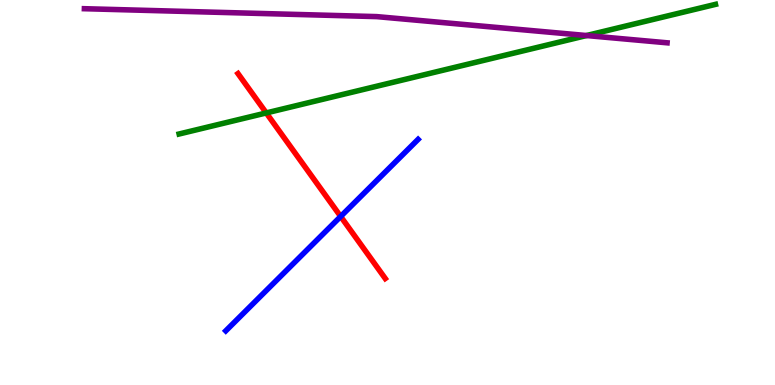[{'lines': ['blue', 'red'], 'intersections': [{'x': 4.4, 'y': 4.38}]}, {'lines': ['green', 'red'], 'intersections': [{'x': 3.44, 'y': 7.07}]}, {'lines': ['purple', 'red'], 'intersections': []}, {'lines': ['blue', 'green'], 'intersections': []}, {'lines': ['blue', 'purple'], 'intersections': []}, {'lines': ['green', 'purple'], 'intersections': [{'x': 7.57, 'y': 9.08}]}]